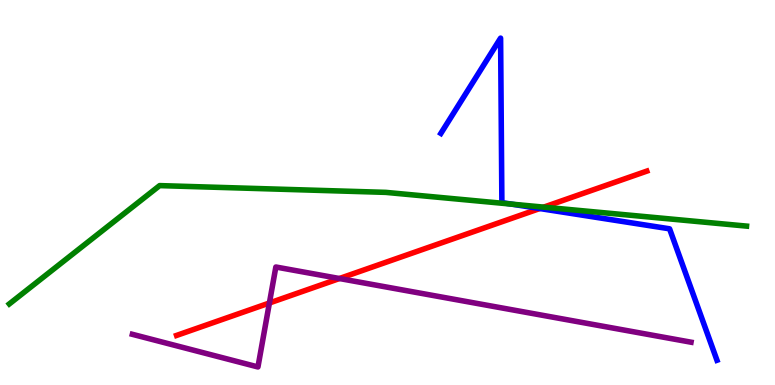[{'lines': ['blue', 'red'], 'intersections': [{'x': 6.96, 'y': 4.58}]}, {'lines': ['green', 'red'], 'intersections': [{'x': 7.02, 'y': 4.62}]}, {'lines': ['purple', 'red'], 'intersections': [{'x': 3.48, 'y': 2.13}, {'x': 4.38, 'y': 2.77}]}, {'lines': ['blue', 'green'], 'intersections': [{'x': 6.6, 'y': 4.7}]}, {'lines': ['blue', 'purple'], 'intersections': []}, {'lines': ['green', 'purple'], 'intersections': []}]